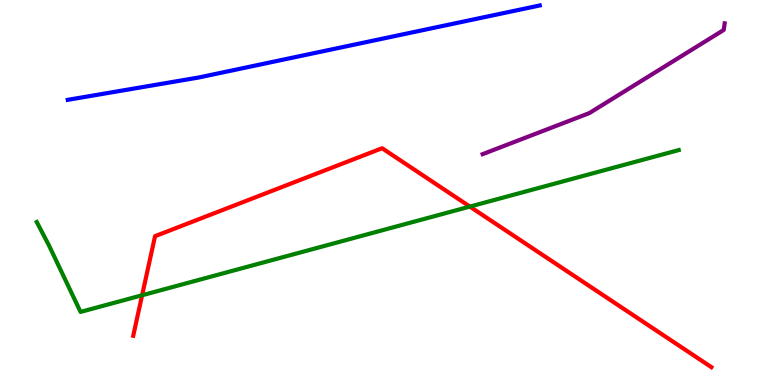[{'lines': ['blue', 'red'], 'intersections': []}, {'lines': ['green', 'red'], 'intersections': [{'x': 1.83, 'y': 2.33}, {'x': 6.06, 'y': 4.63}]}, {'lines': ['purple', 'red'], 'intersections': []}, {'lines': ['blue', 'green'], 'intersections': []}, {'lines': ['blue', 'purple'], 'intersections': []}, {'lines': ['green', 'purple'], 'intersections': []}]